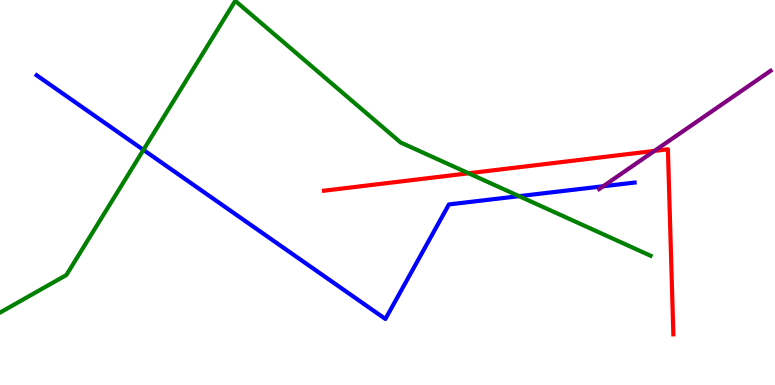[{'lines': ['blue', 'red'], 'intersections': []}, {'lines': ['green', 'red'], 'intersections': [{'x': 6.05, 'y': 5.5}]}, {'lines': ['purple', 'red'], 'intersections': [{'x': 8.44, 'y': 6.08}]}, {'lines': ['blue', 'green'], 'intersections': [{'x': 1.85, 'y': 6.11}, {'x': 6.7, 'y': 4.9}]}, {'lines': ['blue', 'purple'], 'intersections': [{'x': 7.78, 'y': 5.16}]}, {'lines': ['green', 'purple'], 'intersections': []}]